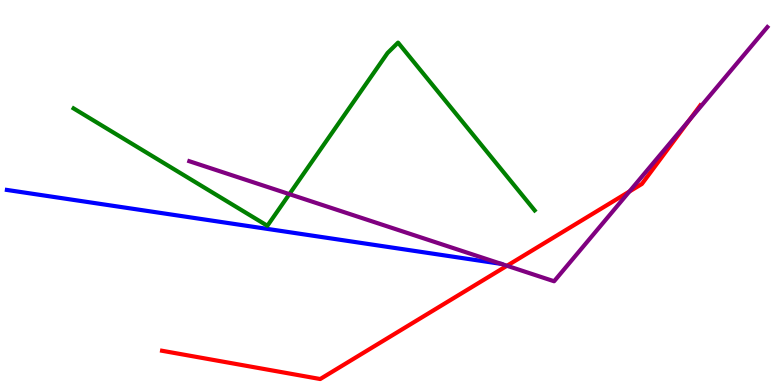[{'lines': ['blue', 'red'], 'intersections': []}, {'lines': ['green', 'red'], 'intersections': []}, {'lines': ['purple', 'red'], 'intersections': [{'x': 6.54, 'y': 3.1}, {'x': 8.12, 'y': 5.03}, {'x': 8.9, 'y': 6.88}]}, {'lines': ['blue', 'green'], 'intersections': []}, {'lines': ['blue', 'purple'], 'intersections': []}, {'lines': ['green', 'purple'], 'intersections': [{'x': 3.73, 'y': 4.96}]}]